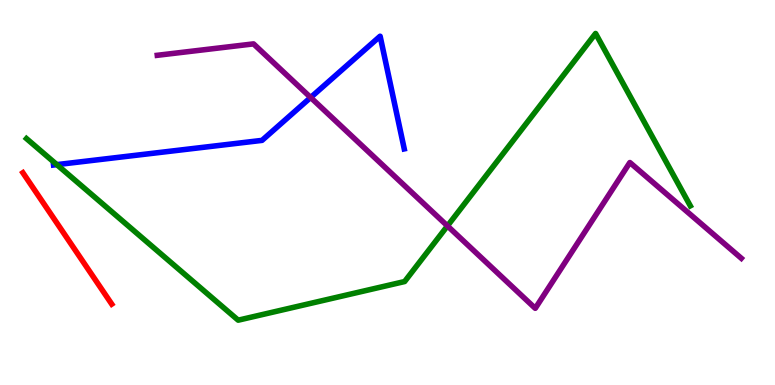[{'lines': ['blue', 'red'], 'intersections': []}, {'lines': ['green', 'red'], 'intersections': []}, {'lines': ['purple', 'red'], 'intersections': []}, {'lines': ['blue', 'green'], 'intersections': [{'x': 0.733, 'y': 5.72}]}, {'lines': ['blue', 'purple'], 'intersections': [{'x': 4.01, 'y': 7.47}]}, {'lines': ['green', 'purple'], 'intersections': [{'x': 5.77, 'y': 4.13}]}]